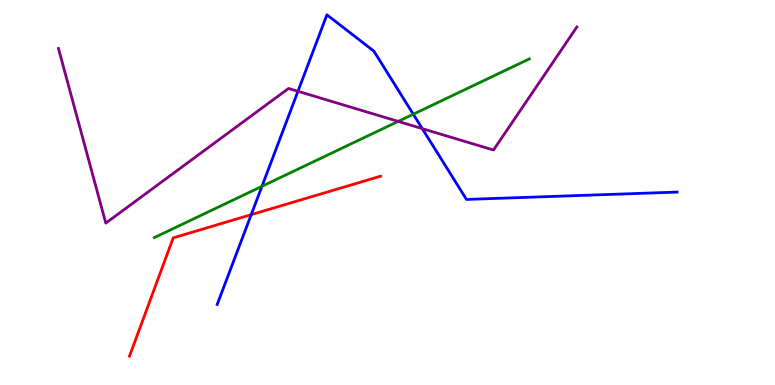[{'lines': ['blue', 'red'], 'intersections': [{'x': 3.24, 'y': 4.42}]}, {'lines': ['green', 'red'], 'intersections': []}, {'lines': ['purple', 'red'], 'intersections': []}, {'lines': ['blue', 'green'], 'intersections': [{'x': 3.38, 'y': 5.16}, {'x': 5.33, 'y': 7.03}]}, {'lines': ['blue', 'purple'], 'intersections': [{'x': 3.84, 'y': 7.63}, {'x': 5.45, 'y': 6.66}]}, {'lines': ['green', 'purple'], 'intersections': [{'x': 5.14, 'y': 6.85}]}]